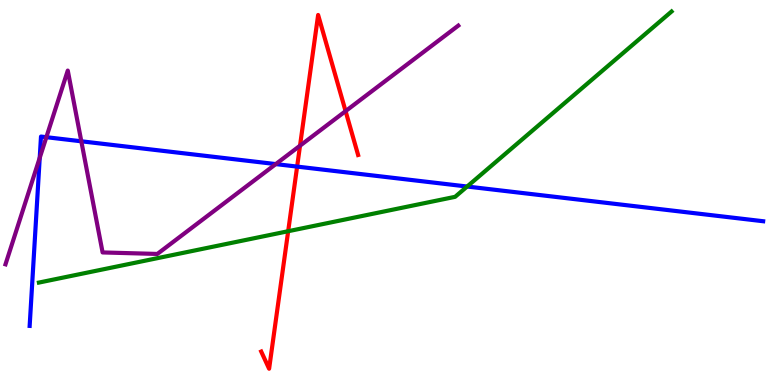[{'lines': ['blue', 'red'], 'intersections': [{'x': 3.83, 'y': 5.67}]}, {'lines': ['green', 'red'], 'intersections': [{'x': 3.72, 'y': 3.99}]}, {'lines': ['purple', 'red'], 'intersections': [{'x': 3.87, 'y': 6.22}, {'x': 4.46, 'y': 7.11}]}, {'lines': ['blue', 'green'], 'intersections': [{'x': 6.03, 'y': 5.16}]}, {'lines': ['blue', 'purple'], 'intersections': [{'x': 0.513, 'y': 5.9}, {'x': 0.598, 'y': 6.44}, {'x': 1.05, 'y': 6.33}, {'x': 3.56, 'y': 5.74}]}, {'lines': ['green', 'purple'], 'intersections': []}]